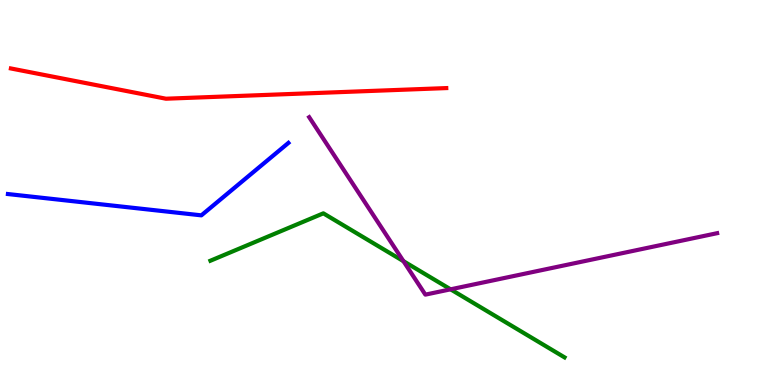[{'lines': ['blue', 'red'], 'intersections': []}, {'lines': ['green', 'red'], 'intersections': []}, {'lines': ['purple', 'red'], 'intersections': []}, {'lines': ['blue', 'green'], 'intersections': []}, {'lines': ['blue', 'purple'], 'intersections': []}, {'lines': ['green', 'purple'], 'intersections': [{'x': 5.21, 'y': 3.22}, {'x': 5.81, 'y': 2.49}]}]